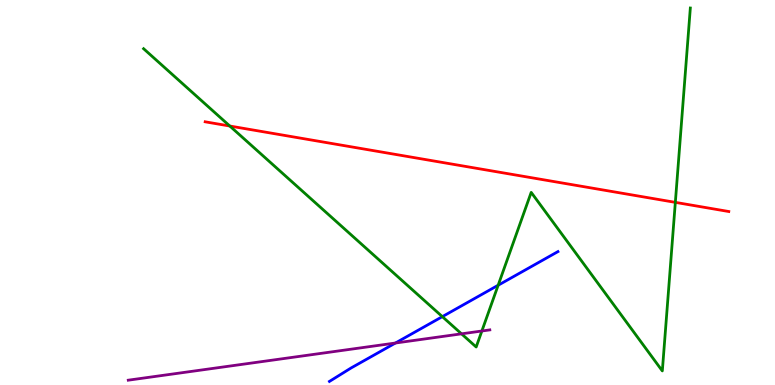[{'lines': ['blue', 'red'], 'intersections': []}, {'lines': ['green', 'red'], 'intersections': [{'x': 2.97, 'y': 6.73}, {'x': 8.71, 'y': 4.74}]}, {'lines': ['purple', 'red'], 'intersections': []}, {'lines': ['blue', 'green'], 'intersections': [{'x': 5.71, 'y': 1.78}, {'x': 6.43, 'y': 2.59}]}, {'lines': ['blue', 'purple'], 'intersections': [{'x': 5.1, 'y': 1.09}]}, {'lines': ['green', 'purple'], 'intersections': [{'x': 5.95, 'y': 1.33}, {'x': 6.22, 'y': 1.4}]}]